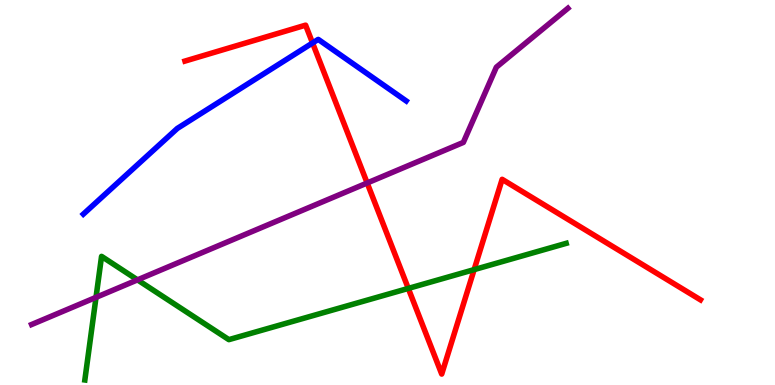[{'lines': ['blue', 'red'], 'intersections': [{'x': 4.03, 'y': 8.88}]}, {'lines': ['green', 'red'], 'intersections': [{'x': 5.27, 'y': 2.51}, {'x': 6.12, 'y': 3.0}]}, {'lines': ['purple', 'red'], 'intersections': [{'x': 4.74, 'y': 5.25}]}, {'lines': ['blue', 'green'], 'intersections': []}, {'lines': ['blue', 'purple'], 'intersections': []}, {'lines': ['green', 'purple'], 'intersections': [{'x': 1.24, 'y': 2.28}, {'x': 1.77, 'y': 2.73}]}]